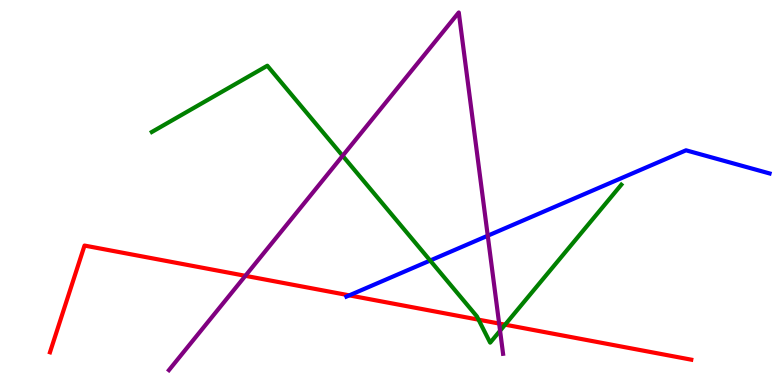[{'lines': ['blue', 'red'], 'intersections': [{'x': 4.51, 'y': 2.33}]}, {'lines': ['green', 'red'], 'intersections': [{'x': 6.17, 'y': 1.7}, {'x': 6.52, 'y': 1.57}]}, {'lines': ['purple', 'red'], 'intersections': [{'x': 3.17, 'y': 2.84}, {'x': 6.44, 'y': 1.6}]}, {'lines': ['blue', 'green'], 'intersections': [{'x': 5.55, 'y': 3.23}]}, {'lines': ['blue', 'purple'], 'intersections': [{'x': 6.29, 'y': 3.88}]}, {'lines': ['green', 'purple'], 'intersections': [{'x': 4.42, 'y': 5.95}, {'x': 6.45, 'y': 1.41}]}]